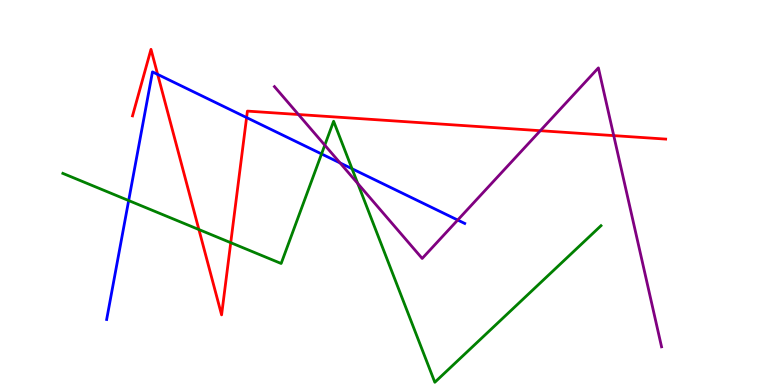[{'lines': ['blue', 'red'], 'intersections': [{'x': 2.03, 'y': 8.07}, {'x': 3.18, 'y': 6.95}]}, {'lines': ['green', 'red'], 'intersections': [{'x': 2.57, 'y': 4.04}, {'x': 2.98, 'y': 3.7}]}, {'lines': ['purple', 'red'], 'intersections': [{'x': 3.85, 'y': 7.03}, {'x': 6.97, 'y': 6.61}, {'x': 7.92, 'y': 6.48}]}, {'lines': ['blue', 'green'], 'intersections': [{'x': 1.66, 'y': 4.79}, {'x': 4.15, 'y': 6.0}, {'x': 4.54, 'y': 5.62}]}, {'lines': ['blue', 'purple'], 'intersections': [{'x': 4.39, 'y': 5.77}, {'x': 5.91, 'y': 4.28}]}, {'lines': ['green', 'purple'], 'intersections': [{'x': 4.19, 'y': 6.23}, {'x': 4.62, 'y': 5.23}]}]